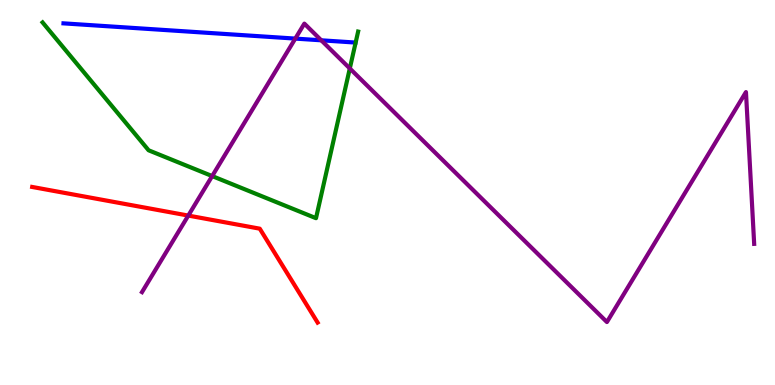[{'lines': ['blue', 'red'], 'intersections': []}, {'lines': ['green', 'red'], 'intersections': []}, {'lines': ['purple', 'red'], 'intersections': [{'x': 2.43, 'y': 4.4}]}, {'lines': ['blue', 'green'], 'intersections': []}, {'lines': ['blue', 'purple'], 'intersections': [{'x': 3.81, 'y': 9.0}, {'x': 4.15, 'y': 8.95}]}, {'lines': ['green', 'purple'], 'intersections': [{'x': 2.74, 'y': 5.43}, {'x': 4.51, 'y': 8.22}]}]